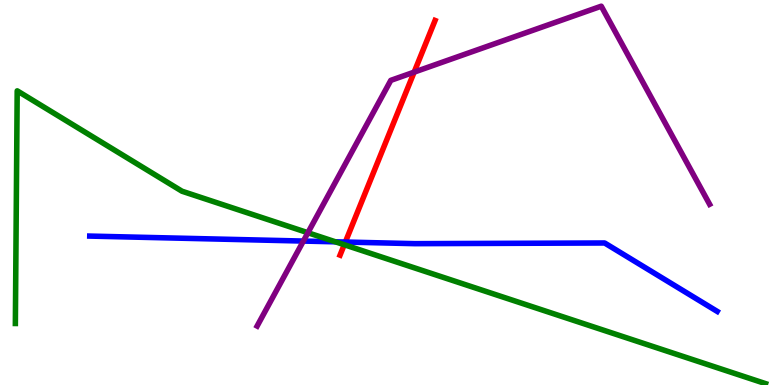[{'lines': ['blue', 'red'], 'intersections': [{'x': 4.46, 'y': 3.71}]}, {'lines': ['green', 'red'], 'intersections': [{'x': 4.44, 'y': 3.64}]}, {'lines': ['purple', 'red'], 'intersections': [{'x': 5.34, 'y': 8.13}]}, {'lines': ['blue', 'green'], 'intersections': [{'x': 4.33, 'y': 3.72}]}, {'lines': ['blue', 'purple'], 'intersections': [{'x': 3.91, 'y': 3.74}]}, {'lines': ['green', 'purple'], 'intersections': [{'x': 3.97, 'y': 3.95}]}]